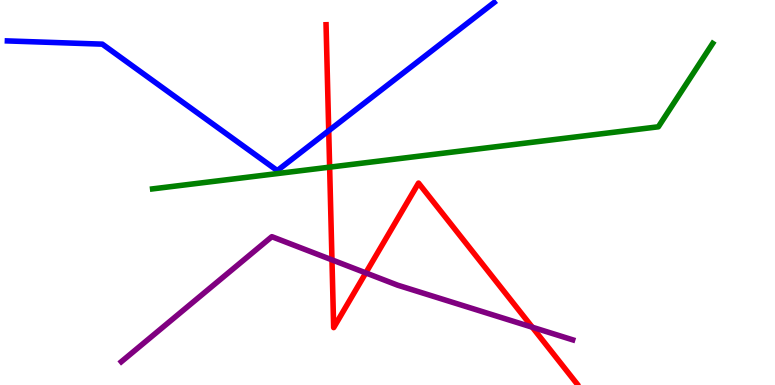[{'lines': ['blue', 'red'], 'intersections': [{'x': 4.24, 'y': 6.6}]}, {'lines': ['green', 'red'], 'intersections': [{'x': 4.25, 'y': 5.66}]}, {'lines': ['purple', 'red'], 'intersections': [{'x': 4.28, 'y': 3.25}, {'x': 4.72, 'y': 2.91}, {'x': 6.87, 'y': 1.5}]}, {'lines': ['blue', 'green'], 'intersections': []}, {'lines': ['blue', 'purple'], 'intersections': []}, {'lines': ['green', 'purple'], 'intersections': []}]